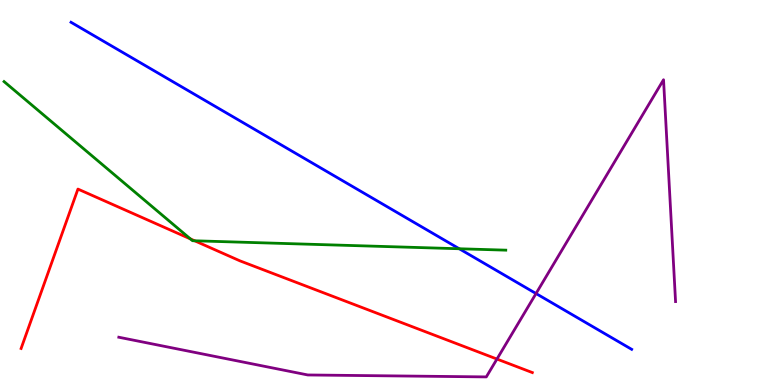[{'lines': ['blue', 'red'], 'intersections': []}, {'lines': ['green', 'red'], 'intersections': [{'x': 2.46, 'y': 3.8}, {'x': 2.51, 'y': 3.75}]}, {'lines': ['purple', 'red'], 'intersections': [{'x': 6.41, 'y': 0.674}]}, {'lines': ['blue', 'green'], 'intersections': [{'x': 5.93, 'y': 3.54}]}, {'lines': ['blue', 'purple'], 'intersections': [{'x': 6.92, 'y': 2.38}]}, {'lines': ['green', 'purple'], 'intersections': []}]